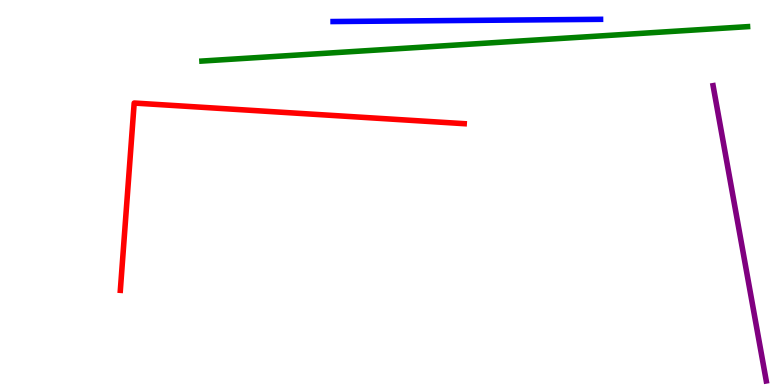[{'lines': ['blue', 'red'], 'intersections': []}, {'lines': ['green', 'red'], 'intersections': []}, {'lines': ['purple', 'red'], 'intersections': []}, {'lines': ['blue', 'green'], 'intersections': []}, {'lines': ['blue', 'purple'], 'intersections': []}, {'lines': ['green', 'purple'], 'intersections': []}]